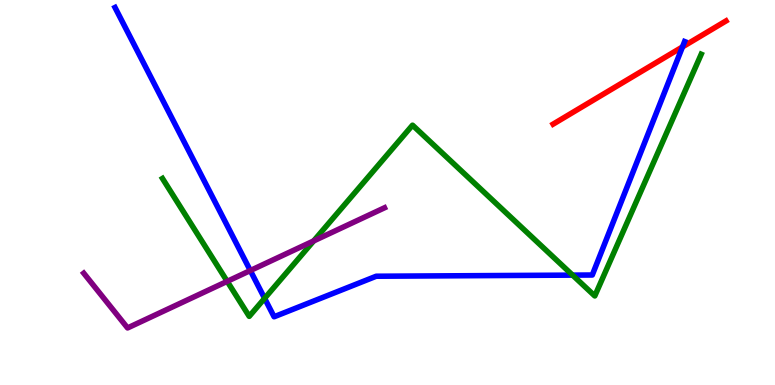[{'lines': ['blue', 'red'], 'intersections': [{'x': 8.81, 'y': 8.78}]}, {'lines': ['green', 'red'], 'intersections': []}, {'lines': ['purple', 'red'], 'intersections': []}, {'lines': ['blue', 'green'], 'intersections': [{'x': 3.41, 'y': 2.25}, {'x': 7.39, 'y': 2.85}]}, {'lines': ['blue', 'purple'], 'intersections': [{'x': 3.23, 'y': 2.97}]}, {'lines': ['green', 'purple'], 'intersections': [{'x': 2.93, 'y': 2.69}, {'x': 4.05, 'y': 3.74}]}]